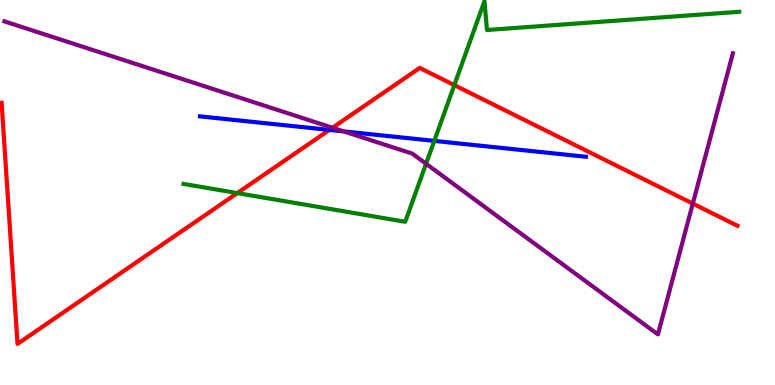[{'lines': ['blue', 'red'], 'intersections': [{'x': 4.25, 'y': 6.63}]}, {'lines': ['green', 'red'], 'intersections': [{'x': 3.06, 'y': 4.98}, {'x': 5.86, 'y': 7.79}]}, {'lines': ['purple', 'red'], 'intersections': [{'x': 4.29, 'y': 6.68}, {'x': 8.94, 'y': 4.71}]}, {'lines': ['blue', 'green'], 'intersections': [{'x': 5.6, 'y': 6.34}]}, {'lines': ['blue', 'purple'], 'intersections': [{'x': 4.44, 'y': 6.59}]}, {'lines': ['green', 'purple'], 'intersections': [{'x': 5.5, 'y': 5.75}]}]